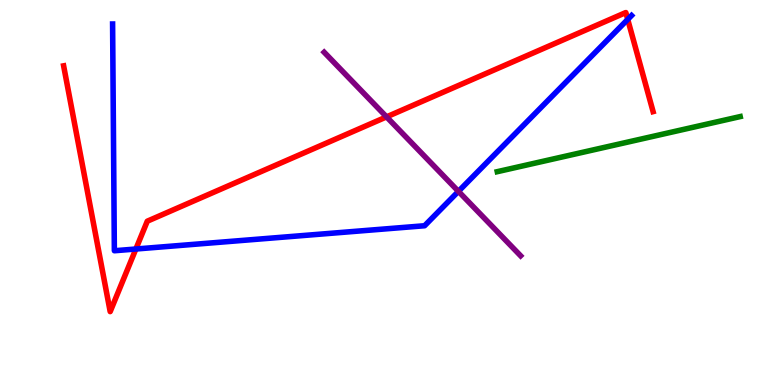[{'lines': ['blue', 'red'], 'intersections': [{'x': 1.75, 'y': 3.53}, {'x': 8.1, 'y': 9.5}]}, {'lines': ['green', 'red'], 'intersections': []}, {'lines': ['purple', 'red'], 'intersections': [{'x': 4.99, 'y': 6.96}]}, {'lines': ['blue', 'green'], 'intersections': []}, {'lines': ['blue', 'purple'], 'intersections': [{'x': 5.92, 'y': 5.03}]}, {'lines': ['green', 'purple'], 'intersections': []}]